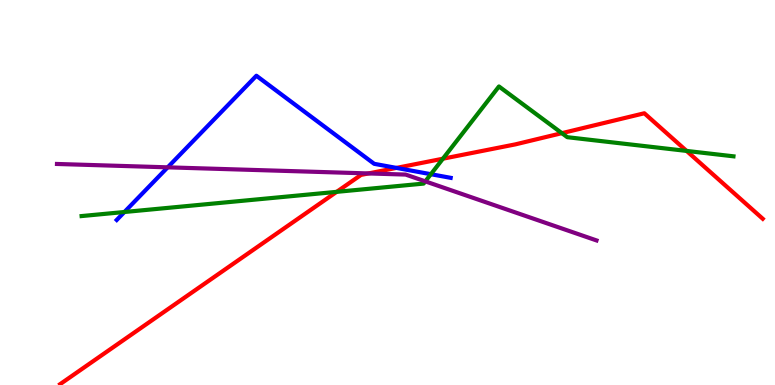[{'lines': ['blue', 'red'], 'intersections': [{'x': 5.12, 'y': 5.64}]}, {'lines': ['green', 'red'], 'intersections': [{'x': 4.34, 'y': 5.02}, {'x': 5.71, 'y': 5.88}, {'x': 7.25, 'y': 6.54}, {'x': 8.86, 'y': 6.08}]}, {'lines': ['purple', 'red'], 'intersections': [{'x': 4.75, 'y': 5.49}]}, {'lines': ['blue', 'green'], 'intersections': [{'x': 1.61, 'y': 4.49}, {'x': 5.56, 'y': 5.48}]}, {'lines': ['blue', 'purple'], 'intersections': [{'x': 2.16, 'y': 5.65}]}, {'lines': ['green', 'purple'], 'intersections': [{'x': 5.49, 'y': 5.29}]}]